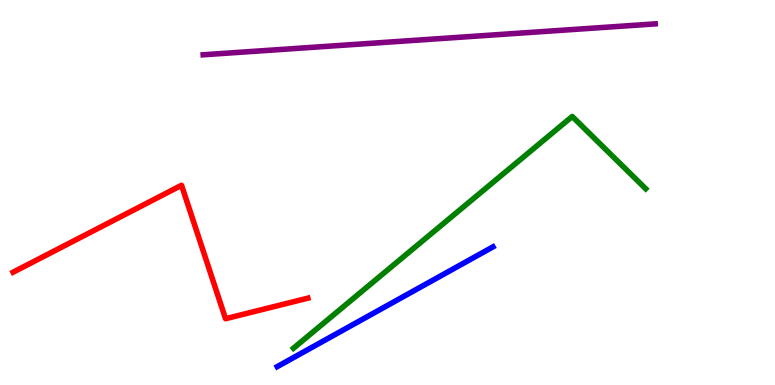[{'lines': ['blue', 'red'], 'intersections': []}, {'lines': ['green', 'red'], 'intersections': []}, {'lines': ['purple', 'red'], 'intersections': []}, {'lines': ['blue', 'green'], 'intersections': []}, {'lines': ['blue', 'purple'], 'intersections': []}, {'lines': ['green', 'purple'], 'intersections': []}]